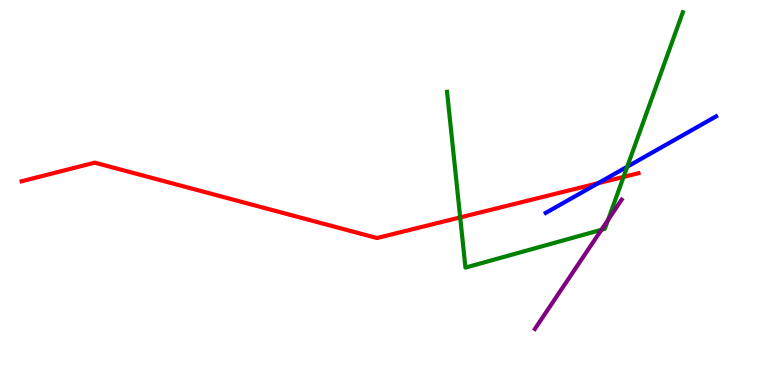[{'lines': ['blue', 'red'], 'intersections': [{'x': 7.72, 'y': 5.24}]}, {'lines': ['green', 'red'], 'intersections': [{'x': 5.94, 'y': 4.35}, {'x': 8.05, 'y': 5.4}]}, {'lines': ['purple', 'red'], 'intersections': []}, {'lines': ['blue', 'green'], 'intersections': [{'x': 8.09, 'y': 5.67}]}, {'lines': ['blue', 'purple'], 'intersections': []}, {'lines': ['green', 'purple'], 'intersections': [{'x': 7.76, 'y': 4.03}, {'x': 7.85, 'y': 4.29}]}]